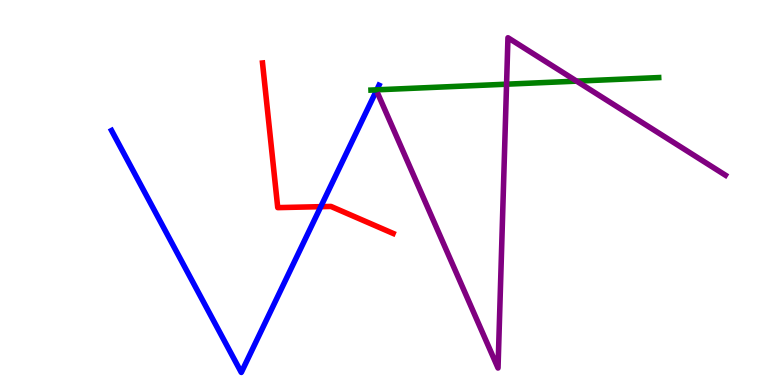[{'lines': ['blue', 'red'], 'intersections': [{'x': 4.14, 'y': 4.63}]}, {'lines': ['green', 'red'], 'intersections': []}, {'lines': ['purple', 'red'], 'intersections': []}, {'lines': ['blue', 'green'], 'intersections': [{'x': 4.86, 'y': 7.67}]}, {'lines': ['blue', 'purple'], 'intersections': []}, {'lines': ['green', 'purple'], 'intersections': [{'x': 6.54, 'y': 7.81}, {'x': 7.44, 'y': 7.89}]}]